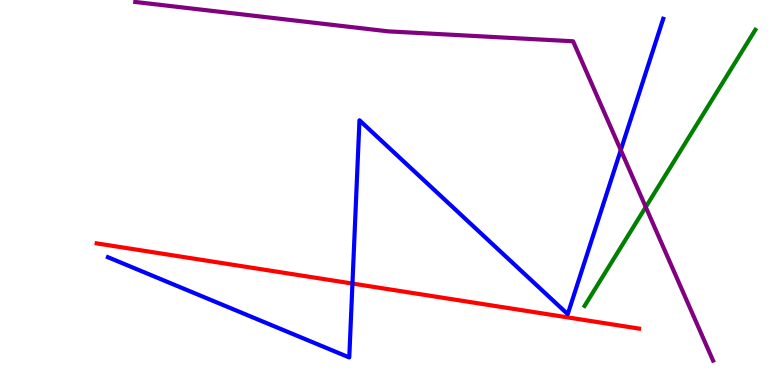[{'lines': ['blue', 'red'], 'intersections': [{'x': 4.55, 'y': 2.63}]}, {'lines': ['green', 'red'], 'intersections': []}, {'lines': ['purple', 'red'], 'intersections': []}, {'lines': ['blue', 'green'], 'intersections': []}, {'lines': ['blue', 'purple'], 'intersections': [{'x': 8.01, 'y': 6.1}]}, {'lines': ['green', 'purple'], 'intersections': [{'x': 8.33, 'y': 4.62}]}]